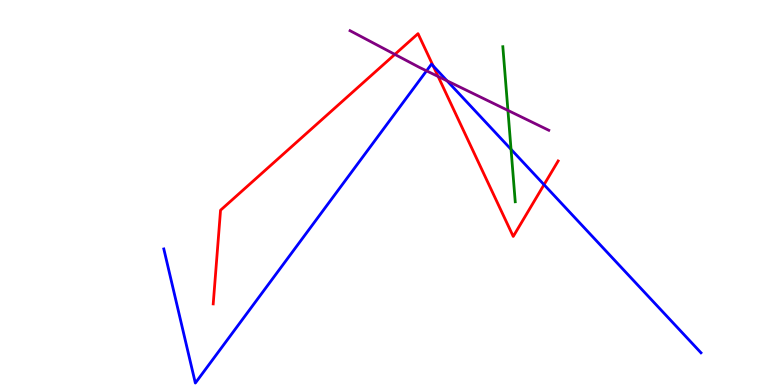[{'lines': ['blue', 'red'], 'intersections': [{'x': 5.59, 'y': 8.29}, {'x': 7.02, 'y': 5.2}]}, {'lines': ['green', 'red'], 'intersections': []}, {'lines': ['purple', 'red'], 'intersections': [{'x': 5.09, 'y': 8.59}, {'x': 5.65, 'y': 8.01}]}, {'lines': ['blue', 'green'], 'intersections': [{'x': 6.59, 'y': 6.12}]}, {'lines': ['blue', 'purple'], 'intersections': [{'x': 5.5, 'y': 8.16}, {'x': 5.77, 'y': 7.9}]}, {'lines': ['green', 'purple'], 'intersections': [{'x': 6.55, 'y': 7.13}]}]